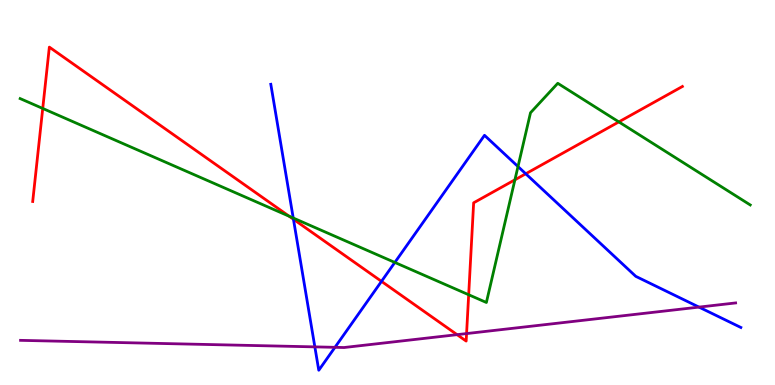[{'lines': ['blue', 'red'], 'intersections': [{'x': 3.79, 'y': 4.3}, {'x': 4.92, 'y': 2.69}, {'x': 6.78, 'y': 5.49}]}, {'lines': ['green', 'red'], 'intersections': [{'x': 0.551, 'y': 7.18}, {'x': 3.73, 'y': 4.38}, {'x': 6.05, 'y': 2.34}, {'x': 6.64, 'y': 5.33}, {'x': 7.99, 'y': 6.83}]}, {'lines': ['purple', 'red'], 'intersections': [{'x': 5.9, 'y': 1.31}, {'x': 6.02, 'y': 1.34}]}, {'lines': ['blue', 'green'], 'intersections': [{'x': 3.78, 'y': 4.34}, {'x': 5.09, 'y': 3.18}, {'x': 6.68, 'y': 5.67}]}, {'lines': ['blue', 'purple'], 'intersections': [{'x': 4.06, 'y': 0.99}, {'x': 4.32, 'y': 0.979}, {'x': 9.02, 'y': 2.02}]}, {'lines': ['green', 'purple'], 'intersections': []}]